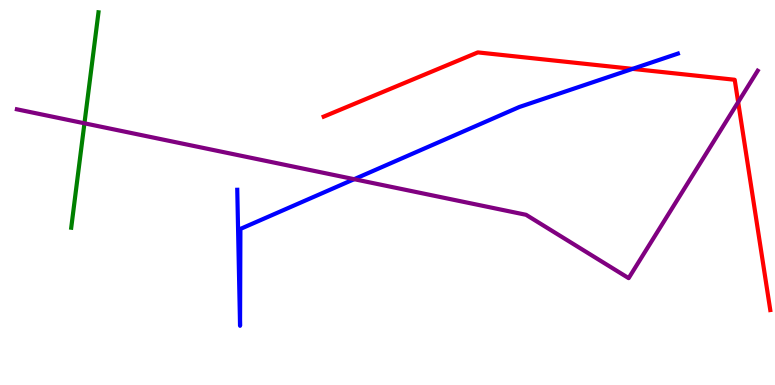[{'lines': ['blue', 'red'], 'intersections': [{'x': 8.16, 'y': 8.21}]}, {'lines': ['green', 'red'], 'intersections': []}, {'lines': ['purple', 'red'], 'intersections': [{'x': 9.52, 'y': 7.35}]}, {'lines': ['blue', 'green'], 'intersections': []}, {'lines': ['blue', 'purple'], 'intersections': [{'x': 4.57, 'y': 5.35}]}, {'lines': ['green', 'purple'], 'intersections': [{'x': 1.09, 'y': 6.8}]}]